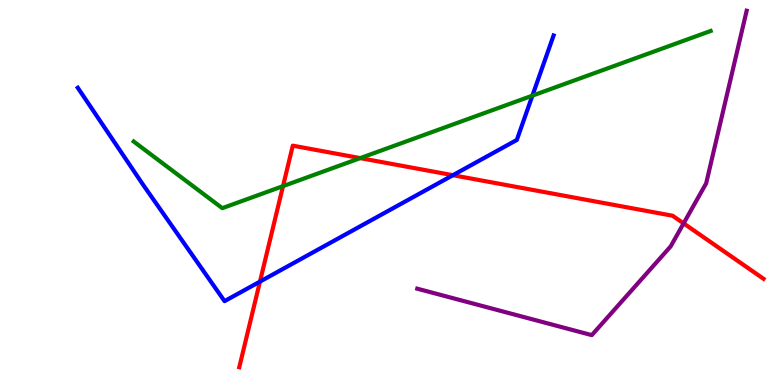[{'lines': ['blue', 'red'], 'intersections': [{'x': 3.35, 'y': 2.69}, {'x': 5.84, 'y': 5.45}]}, {'lines': ['green', 'red'], 'intersections': [{'x': 3.65, 'y': 5.17}, {'x': 4.65, 'y': 5.89}]}, {'lines': ['purple', 'red'], 'intersections': [{'x': 8.82, 'y': 4.2}]}, {'lines': ['blue', 'green'], 'intersections': [{'x': 6.87, 'y': 7.52}]}, {'lines': ['blue', 'purple'], 'intersections': []}, {'lines': ['green', 'purple'], 'intersections': []}]